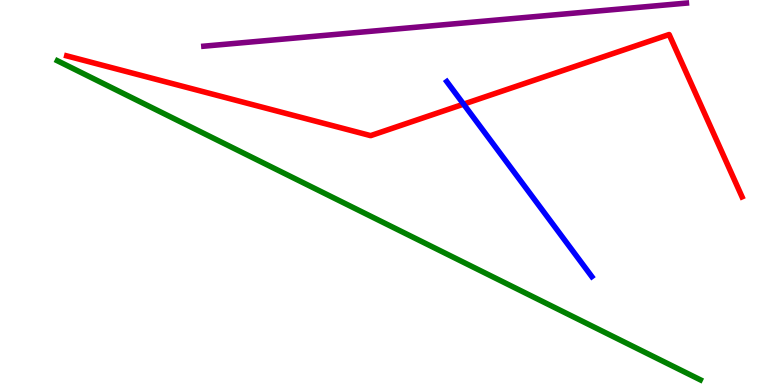[{'lines': ['blue', 'red'], 'intersections': [{'x': 5.98, 'y': 7.29}]}, {'lines': ['green', 'red'], 'intersections': []}, {'lines': ['purple', 'red'], 'intersections': []}, {'lines': ['blue', 'green'], 'intersections': []}, {'lines': ['blue', 'purple'], 'intersections': []}, {'lines': ['green', 'purple'], 'intersections': []}]